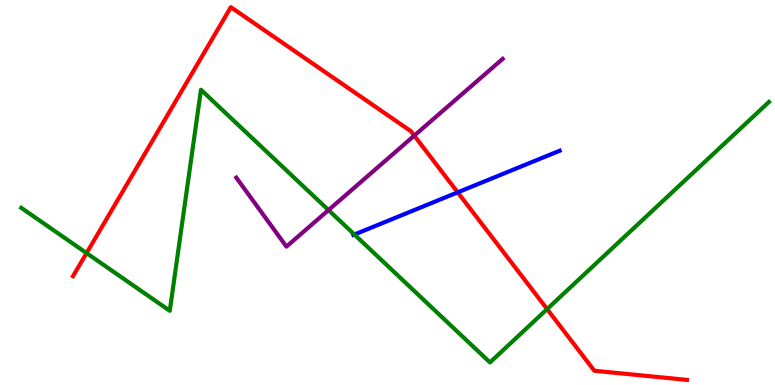[{'lines': ['blue', 'red'], 'intersections': [{'x': 5.91, 'y': 5.0}]}, {'lines': ['green', 'red'], 'intersections': [{'x': 1.12, 'y': 3.43}, {'x': 7.06, 'y': 1.97}]}, {'lines': ['purple', 'red'], 'intersections': [{'x': 5.35, 'y': 6.48}]}, {'lines': ['blue', 'green'], 'intersections': [{'x': 4.57, 'y': 3.91}]}, {'lines': ['blue', 'purple'], 'intersections': []}, {'lines': ['green', 'purple'], 'intersections': [{'x': 4.24, 'y': 4.54}]}]